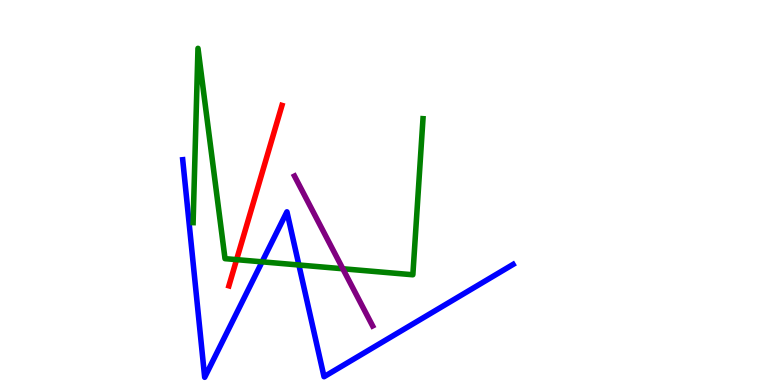[{'lines': ['blue', 'red'], 'intersections': []}, {'lines': ['green', 'red'], 'intersections': [{'x': 3.05, 'y': 3.26}]}, {'lines': ['purple', 'red'], 'intersections': []}, {'lines': ['blue', 'green'], 'intersections': [{'x': 3.38, 'y': 3.2}, {'x': 3.86, 'y': 3.12}]}, {'lines': ['blue', 'purple'], 'intersections': []}, {'lines': ['green', 'purple'], 'intersections': [{'x': 4.42, 'y': 3.02}]}]